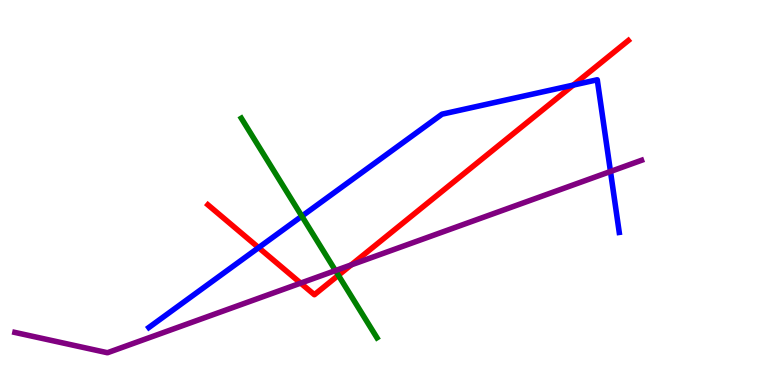[{'lines': ['blue', 'red'], 'intersections': [{'x': 3.34, 'y': 3.57}, {'x': 7.4, 'y': 7.79}]}, {'lines': ['green', 'red'], 'intersections': [{'x': 4.37, 'y': 2.85}]}, {'lines': ['purple', 'red'], 'intersections': [{'x': 3.88, 'y': 2.65}, {'x': 4.53, 'y': 3.12}]}, {'lines': ['blue', 'green'], 'intersections': [{'x': 3.89, 'y': 4.38}]}, {'lines': ['blue', 'purple'], 'intersections': [{'x': 7.88, 'y': 5.55}]}, {'lines': ['green', 'purple'], 'intersections': [{'x': 4.33, 'y': 2.97}]}]